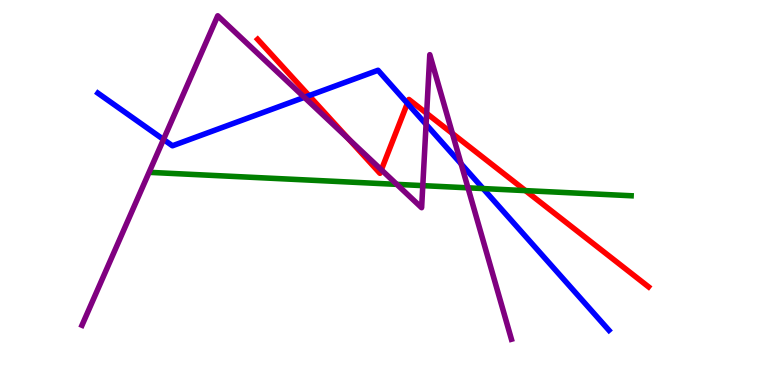[{'lines': ['blue', 'red'], 'intersections': [{'x': 3.99, 'y': 7.52}, {'x': 5.26, 'y': 7.32}]}, {'lines': ['green', 'red'], 'intersections': [{'x': 6.78, 'y': 5.05}]}, {'lines': ['purple', 'red'], 'intersections': [{'x': 4.5, 'y': 6.39}, {'x': 4.92, 'y': 5.59}, {'x': 5.51, 'y': 7.06}, {'x': 5.84, 'y': 6.53}]}, {'lines': ['blue', 'green'], 'intersections': [{'x': 6.23, 'y': 5.1}]}, {'lines': ['blue', 'purple'], 'intersections': [{'x': 2.11, 'y': 6.38}, {'x': 3.93, 'y': 7.47}, {'x': 5.5, 'y': 6.77}, {'x': 5.95, 'y': 5.74}]}, {'lines': ['green', 'purple'], 'intersections': [{'x': 5.12, 'y': 5.21}, {'x': 5.46, 'y': 5.18}, {'x': 6.04, 'y': 5.12}]}]